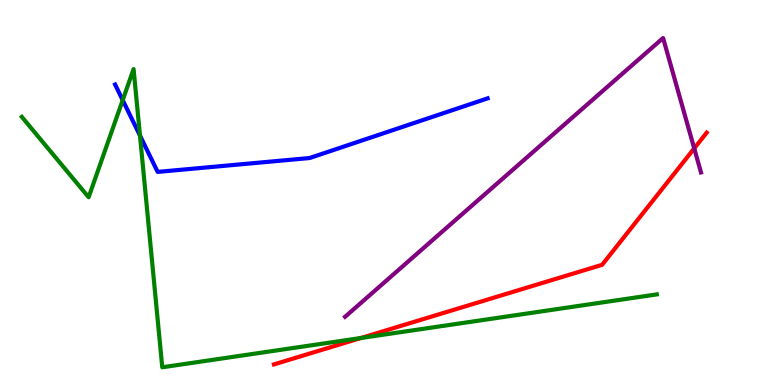[{'lines': ['blue', 'red'], 'intersections': []}, {'lines': ['green', 'red'], 'intersections': [{'x': 4.66, 'y': 1.22}]}, {'lines': ['purple', 'red'], 'intersections': [{'x': 8.96, 'y': 6.15}]}, {'lines': ['blue', 'green'], 'intersections': [{'x': 1.58, 'y': 7.4}, {'x': 1.81, 'y': 6.48}]}, {'lines': ['blue', 'purple'], 'intersections': []}, {'lines': ['green', 'purple'], 'intersections': []}]